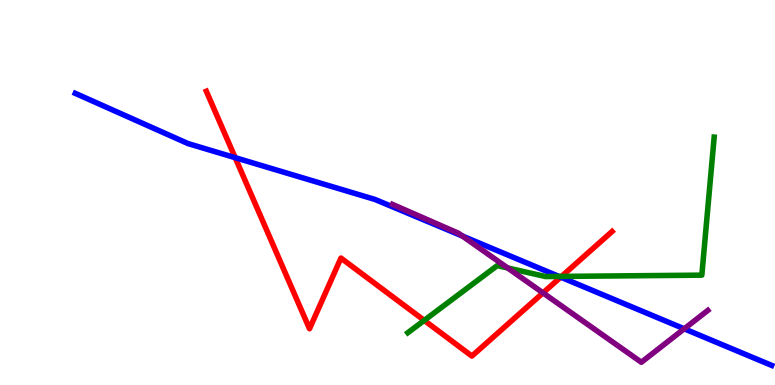[{'lines': ['blue', 'red'], 'intersections': [{'x': 3.03, 'y': 5.9}, {'x': 7.23, 'y': 2.8}]}, {'lines': ['green', 'red'], 'intersections': [{'x': 5.47, 'y': 1.68}, {'x': 7.25, 'y': 2.82}]}, {'lines': ['purple', 'red'], 'intersections': [{'x': 7.01, 'y': 2.39}]}, {'lines': ['blue', 'green'], 'intersections': [{'x': 7.21, 'y': 2.82}]}, {'lines': ['blue', 'purple'], 'intersections': [{'x': 5.97, 'y': 3.87}, {'x': 8.83, 'y': 1.46}]}, {'lines': ['green', 'purple'], 'intersections': [{'x': 6.55, 'y': 3.04}]}]